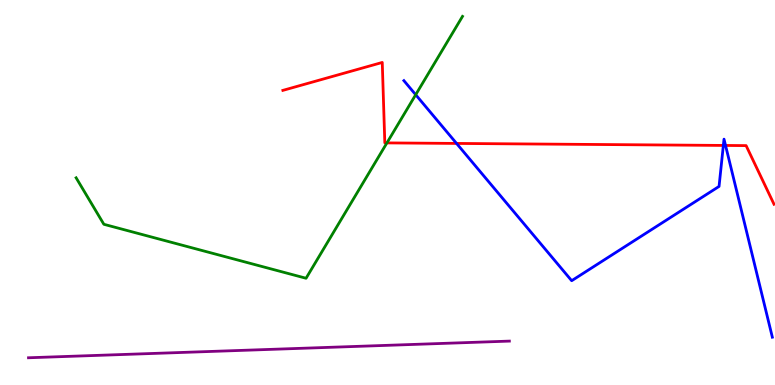[{'lines': ['blue', 'red'], 'intersections': [{'x': 5.89, 'y': 6.27}, {'x': 9.33, 'y': 6.22}, {'x': 9.36, 'y': 6.22}]}, {'lines': ['green', 'red'], 'intersections': [{'x': 4.99, 'y': 6.29}]}, {'lines': ['purple', 'red'], 'intersections': []}, {'lines': ['blue', 'green'], 'intersections': [{'x': 5.36, 'y': 7.54}]}, {'lines': ['blue', 'purple'], 'intersections': []}, {'lines': ['green', 'purple'], 'intersections': []}]